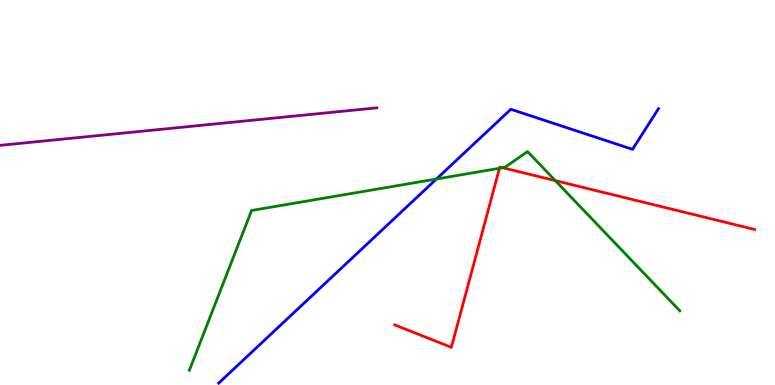[{'lines': ['blue', 'red'], 'intersections': []}, {'lines': ['green', 'red'], 'intersections': [{'x': 6.44, 'y': 5.63}, {'x': 6.49, 'y': 5.64}, {'x': 7.17, 'y': 5.31}]}, {'lines': ['purple', 'red'], 'intersections': []}, {'lines': ['blue', 'green'], 'intersections': [{'x': 5.63, 'y': 5.35}]}, {'lines': ['blue', 'purple'], 'intersections': []}, {'lines': ['green', 'purple'], 'intersections': []}]